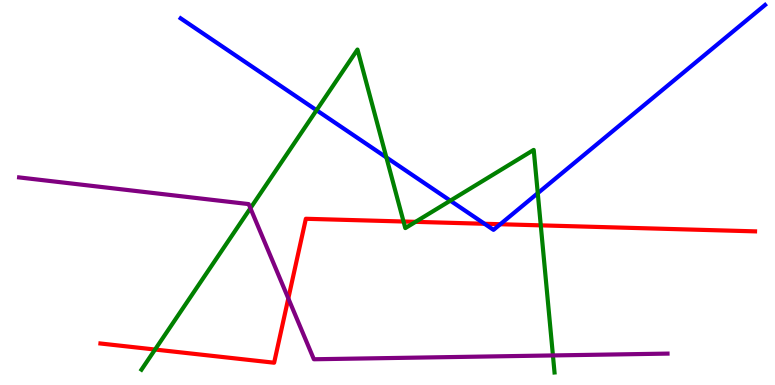[{'lines': ['blue', 'red'], 'intersections': [{'x': 6.25, 'y': 4.19}, {'x': 6.46, 'y': 4.18}]}, {'lines': ['green', 'red'], 'intersections': [{'x': 2.0, 'y': 0.921}, {'x': 5.21, 'y': 4.25}, {'x': 5.36, 'y': 4.24}, {'x': 6.98, 'y': 4.15}]}, {'lines': ['purple', 'red'], 'intersections': [{'x': 3.72, 'y': 2.25}]}, {'lines': ['blue', 'green'], 'intersections': [{'x': 4.08, 'y': 7.14}, {'x': 4.99, 'y': 5.91}, {'x': 5.81, 'y': 4.79}, {'x': 6.94, 'y': 4.98}]}, {'lines': ['blue', 'purple'], 'intersections': []}, {'lines': ['green', 'purple'], 'intersections': [{'x': 3.23, 'y': 4.59}, {'x': 7.13, 'y': 0.768}]}]